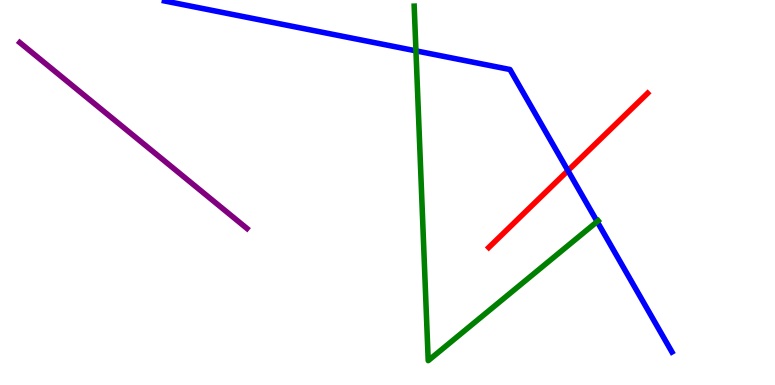[{'lines': ['blue', 'red'], 'intersections': [{'x': 7.33, 'y': 5.57}]}, {'lines': ['green', 'red'], 'intersections': []}, {'lines': ['purple', 'red'], 'intersections': []}, {'lines': ['blue', 'green'], 'intersections': [{'x': 5.37, 'y': 8.68}, {'x': 7.71, 'y': 4.24}]}, {'lines': ['blue', 'purple'], 'intersections': []}, {'lines': ['green', 'purple'], 'intersections': []}]